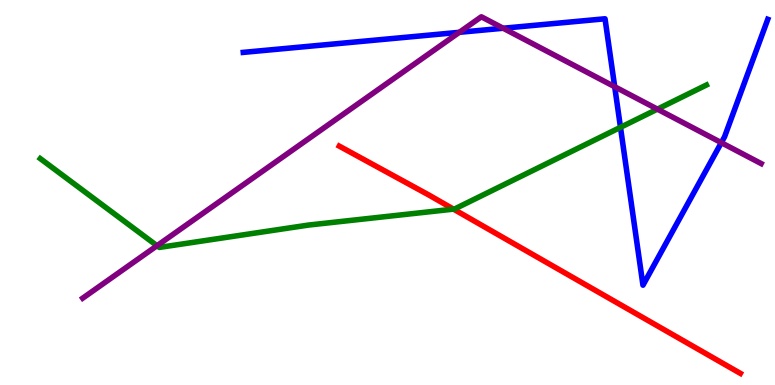[{'lines': ['blue', 'red'], 'intersections': []}, {'lines': ['green', 'red'], 'intersections': [{'x': 5.85, 'y': 4.57}]}, {'lines': ['purple', 'red'], 'intersections': []}, {'lines': ['blue', 'green'], 'intersections': [{'x': 8.01, 'y': 6.69}]}, {'lines': ['blue', 'purple'], 'intersections': [{'x': 5.93, 'y': 9.16}, {'x': 6.49, 'y': 9.27}, {'x': 7.93, 'y': 7.75}, {'x': 9.31, 'y': 6.29}]}, {'lines': ['green', 'purple'], 'intersections': [{'x': 2.03, 'y': 3.62}, {'x': 8.48, 'y': 7.17}]}]